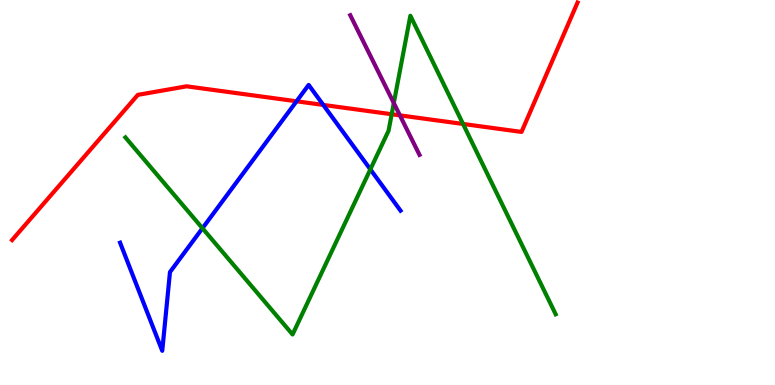[{'lines': ['blue', 'red'], 'intersections': [{'x': 3.83, 'y': 7.37}, {'x': 4.17, 'y': 7.27}]}, {'lines': ['green', 'red'], 'intersections': [{'x': 5.05, 'y': 7.03}, {'x': 5.97, 'y': 6.78}]}, {'lines': ['purple', 'red'], 'intersections': [{'x': 5.16, 'y': 7.0}]}, {'lines': ['blue', 'green'], 'intersections': [{'x': 2.61, 'y': 4.07}, {'x': 4.78, 'y': 5.6}]}, {'lines': ['blue', 'purple'], 'intersections': []}, {'lines': ['green', 'purple'], 'intersections': [{'x': 5.08, 'y': 7.32}]}]